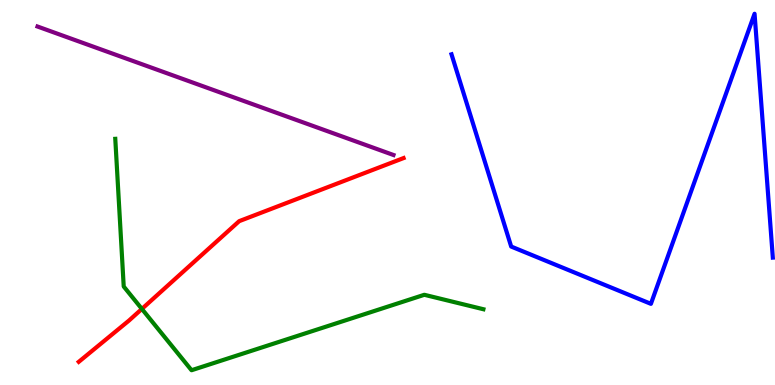[{'lines': ['blue', 'red'], 'intersections': []}, {'lines': ['green', 'red'], 'intersections': [{'x': 1.83, 'y': 1.98}]}, {'lines': ['purple', 'red'], 'intersections': []}, {'lines': ['blue', 'green'], 'intersections': []}, {'lines': ['blue', 'purple'], 'intersections': []}, {'lines': ['green', 'purple'], 'intersections': []}]